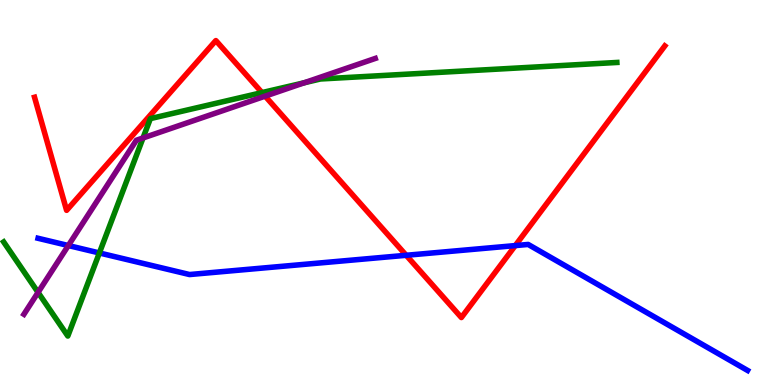[{'lines': ['blue', 'red'], 'intersections': [{'x': 5.24, 'y': 3.37}, {'x': 6.65, 'y': 3.62}]}, {'lines': ['green', 'red'], 'intersections': [{'x': 3.38, 'y': 7.59}]}, {'lines': ['purple', 'red'], 'intersections': [{'x': 3.42, 'y': 7.5}]}, {'lines': ['blue', 'green'], 'intersections': [{'x': 1.28, 'y': 3.43}]}, {'lines': ['blue', 'purple'], 'intersections': [{'x': 0.882, 'y': 3.62}]}, {'lines': ['green', 'purple'], 'intersections': [{'x': 0.491, 'y': 2.41}, {'x': 1.85, 'y': 6.42}, {'x': 3.93, 'y': 7.85}]}]